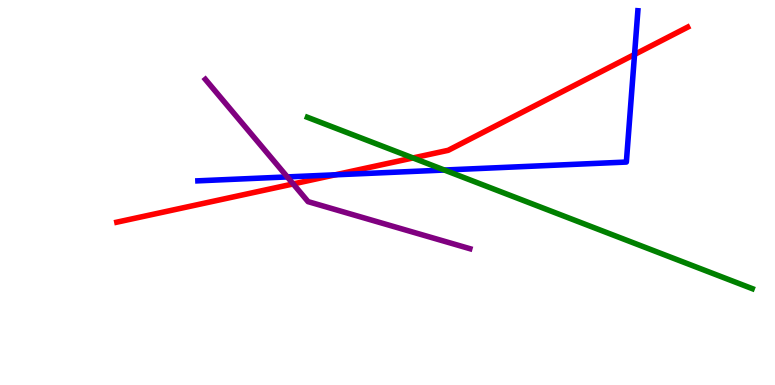[{'lines': ['blue', 'red'], 'intersections': [{'x': 4.33, 'y': 5.46}, {'x': 8.19, 'y': 8.59}]}, {'lines': ['green', 'red'], 'intersections': [{'x': 5.33, 'y': 5.9}]}, {'lines': ['purple', 'red'], 'intersections': [{'x': 3.78, 'y': 5.22}]}, {'lines': ['blue', 'green'], 'intersections': [{'x': 5.73, 'y': 5.58}]}, {'lines': ['blue', 'purple'], 'intersections': [{'x': 3.71, 'y': 5.4}]}, {'lines': ['green', 'purple'], 'intersections': []}]